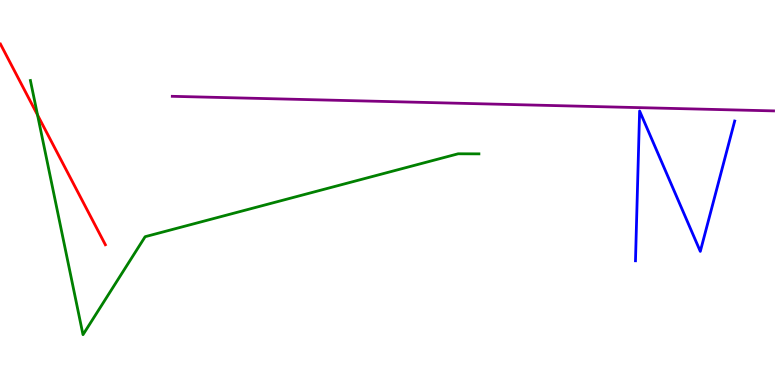[{'lines': ['blue', 'red'], 'intersections': []}, {'lines': ['green', 'red'], 'intersections': [{'x': 0.484, 'y': 7.01}]}, {'lines': ['purple', 'red'], 'intersections': []}, {'lines': ['blue', 'green'], 'intersections': []}, {'lines': ['blue', 'purple'], 'intersections': []}, {'lines': ['green', 'purple'], 'intersections': []}]